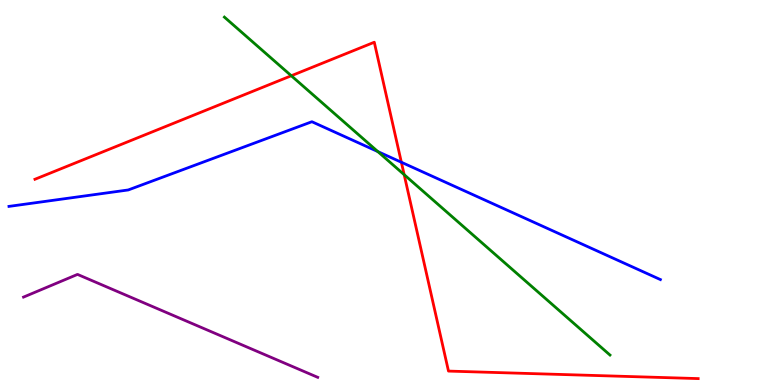[{'lines': ['blue', 'red'], 'intersections': [{'x': 5.18, 'y': 5.79}]}, {'lines': ['green', 'red'], 'intersections': [{'x': 3.76, 'y': 8.03}, {'x': 5.22, 'y': 5.46}]}, {'lines': ['purple', 'red'], 'intersections': []}, {'lines': ['blue', 'green'], 'intersections': [{'x': 4.88, 'y': 6.06}]}, {'lines': ['blue', 'purple'], 'intersections': []}, {'lines': ['green', 'purple'], 'intersections': []}]